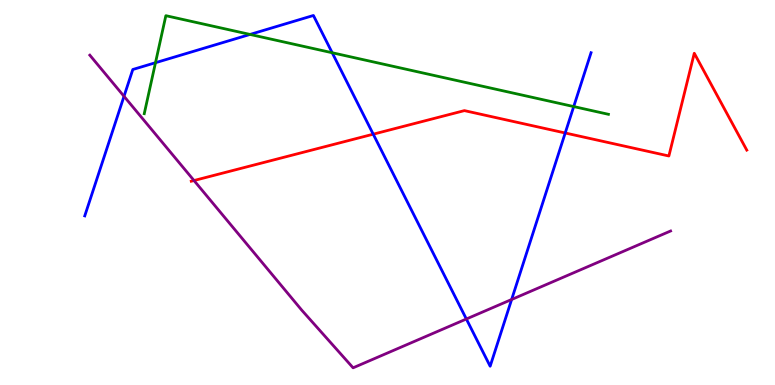[{'lines': ['blue', 'red'], 'intersections': [{'x': 4.82, 'y': 6.51}, {'x': 7.29, 'y': 6.55}]}, {'lines': ['green', 'red'], 'intersections': []}, {'lines': ['purple', 'red'], 'intersections': [{'x': 2.5, 'y': 5.31}]}, {'lines': ['blue', 'green'], 'intersections': [{'x': 2.01, 'y': 8.37}, {'x': 3.23, 'y': 9.11}, {'x': 4.29, 'y': 8.63}, {'x': 7.4, 'y': 7.23}]}, {'lines': ['blue', 'purple'], 'intersections': [{'x': 1.6, 'y': 7.5}, {'x': 6.02, 'y': 1.71}, {'x': 6.6, 'y': 2.22}]}, {'lines': ['green', 'purple'], 'intersections': []}]